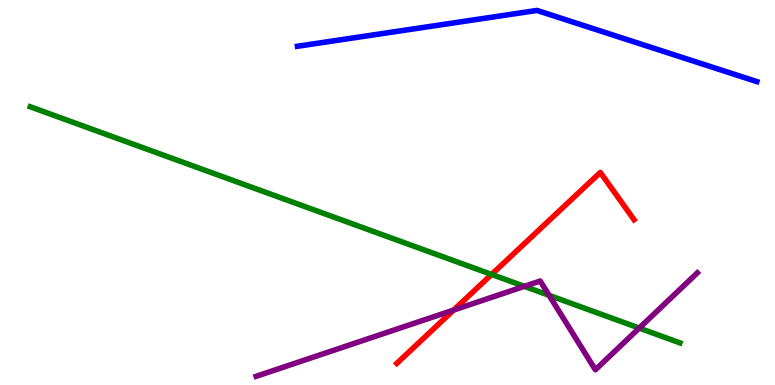[{'lines': ['blue', 'red'], 'intersections': []}, {'lines': ['green', 'red'], 'intersections': [{'x': 6.34, 'y': 2.87}]}, {'lines': ['purple', 'red'], 'intersections': [{'x': 5.85, 'y': 1.95}]}, {'lines': ['blue', 'green'], 'intersections': []}, {'lines': ['blue', 'purple'], 'intersections': []}, {'lines': ['green', 'purple'], 'intersections': [{'x': 6.77, 'y': 2.56}, {'x': 7.09, 'y': 2.33}, {'x': 8.25, 'y': 1.48}]}]